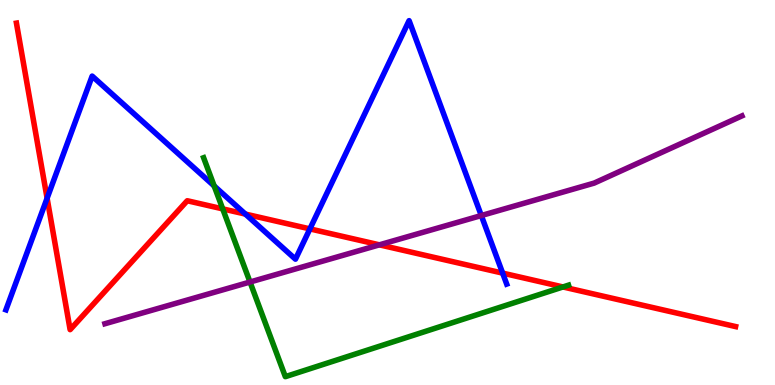[{'lines': ['blue', 'red'], 'intersections': [{'x': 0.608, 'y': 4.85}, {'x': 3.17, 'y': 4.44}, {'x': 4.0, 'y': 4.05}, {'x': 6.49, 'y': 2.91}]}, {'lines': ['green', 'red'], 'intersections': [{'x': 2.87, 'y': 4.57}, {'x': 7.26, 'y': 2.55}]}, {'lines': ['purple', 'red'], 'intersections': [{'x': 4.9, 'y': 3.64}]}, {'lines': ['blue', 'green'], 'intersections': [{'x': 2.76, 'y': 5.17}]}, {'lines': ['blue', 'purple'], 'intersections': [{'x': 6.21, 'y': 4.4}]}, {'lines': ['green', 'purple'], 'intersections': [{'x': 3.23, 'y': 2.67}]}]